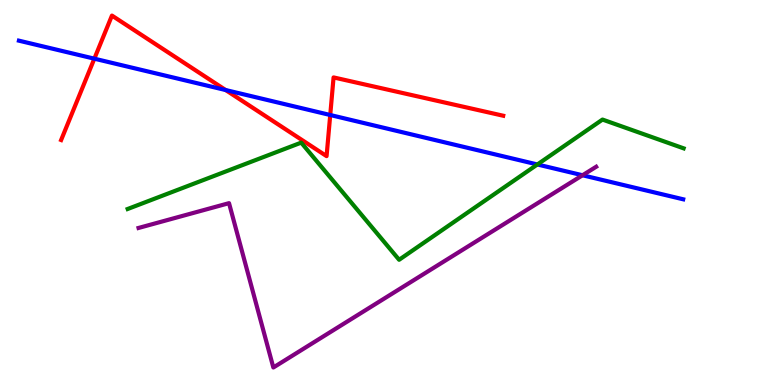[{'lines': ['blue', 'red'], 'intersections': [{'x': 1.22, 'y': 8.48}, {'x': 2.91, 'y': 7.66}, {'x': 4.26, 'y': 7.01}]}, {'lines': ['green', 'red'], 'intersections': []}, {'lines': ['purple', 'red'], 'intersections': []}, {'lines': ['blue', 'green'], 'intersections': [{'x': 6.93, 'y': 5.73}]}, {'lines': ['blue', 'purple'], 'intersections': [{'x': 7.52, 'y': 5.45}]}, {'lines': ['green', 'purple'], 'intersections': []}]